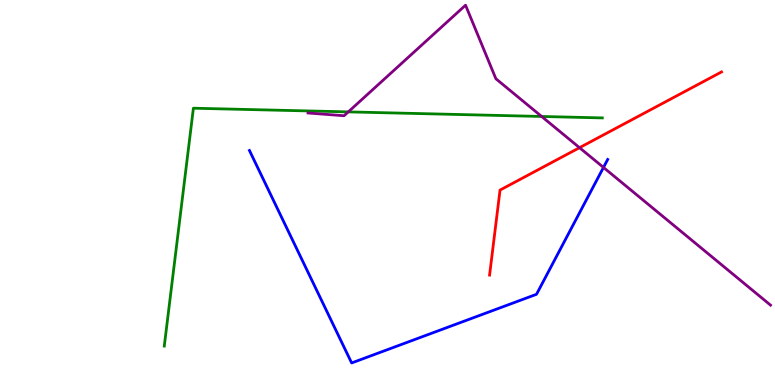[{'lines': ['blue', 'red'], 'intersections': []}, {'lines': ['green', 'red'], 'intersections': []}, {'lines': ['purple', 'red'], 'intersections': [{'x': 7.48, 'y': 6.16}]}, {'lines': ['blue', 'green'], 'intersections': []}, {'lines': ['blue', 'purple'], 'intersections': [{'x': 7.79, 'y': 5.65}]}, {'lines': ['green', 'purple'], 'intersections': [{'x': 4.49, 'y': 7.09}, {'x': 6.99, 'y': 6.97}]}]